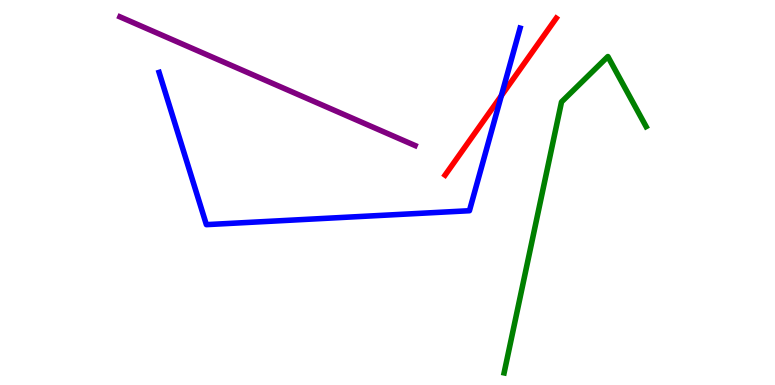[{'lines': ['blue', 'red'], 'intersections': [{'x': 6.47, 'y': 7.51}]}, {'lines': ['green', 'red'], 'intersections': []}, {'lines': ['purple', 'red'], 'intersections': []}, {'lines': ['blue', 'green'], 'intersections': []}, {'lines': ['blue', 'purple'], 'intersections': []}, {'lines': ['green', 'purple'], 'intersections': []}]